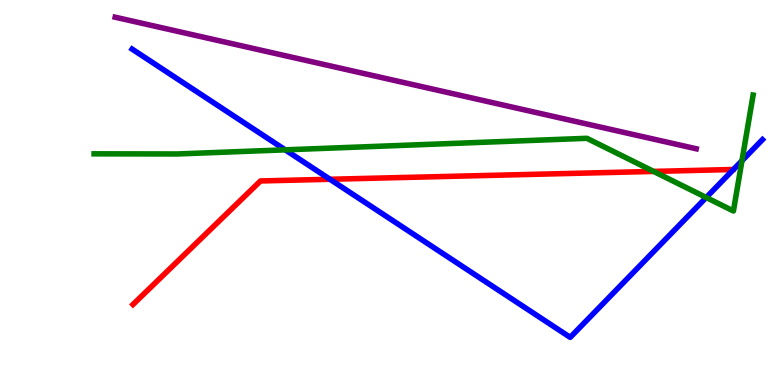[{'lines': ['blue', 'red'], 'intersections': [{'x': 4.26, 'y': 5.34}]}, {'lines': ['green', 'red'], 'intersections': [{'x': 8.43, 'y': 5.55}]}, {'lines': ['purple', 'red'], 'intersections': []}, {'lines': ['blue', 'green'], 'intersections': [{'x': 3.68, 'y': 6.11}, {'x': 9.11, 'y': 4.87}, {'x': 9.57, 'y': 5.83}]}, {'lines': ['blue', 'purple'], 'intersections': []}, {'lines': ['green', 'purple'], 'intersections': []}]